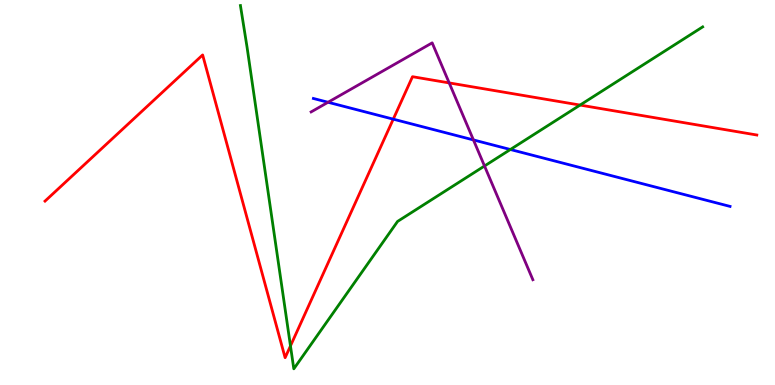[{'lines': ['blue', 'red'], 'intersections': [{'x': 5.07, 'y': 6.9}]}, {'lines': ['green', 'red'], 'intersections': [{'x': 3.75, 'y': 1.02}, {'x': 7.48, 'y': 7.27}]}, {'lines': ['purple', 'red'], 'intersections': [{'x': 5.8, 'y': 7.85}]}, {'lines': ['blue', 'green'], 'intersections': [{'x': 6.59, 'y': 6.12}]}, {'lines': ['blue', 'purple'], 'intersections': [{'x': 4.23, 'y': 7.34}, {'x': 6.11, 'y': 6.37}]}, {'lines': ['green', 'purple'], 'intersections': [{'x': 6.25, 'y': 5.69}]}]